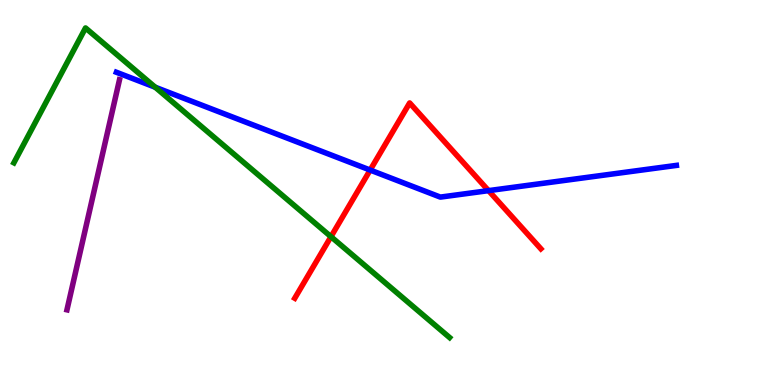[{'lines': ['blue', 'red'], 'intersections': [{'x': 4.78, 'y': 5.58}, {'x': 6.3, 'y': 5.05}]}, {'lines': ['green', 'red'], 'intersections': [{'x': 4.27, 'y': 3.85}]}, {'lines': ['purple', 'red'], 'intersections': []}, {'lines': ['blue', 'green'], 'intersections': [{'x': 2.0, 'y': 7.73}]}, {'lines': ['blue', 'purple'], 'intersections': []}, {'lines': ['green', 'purple'], 'intersections': []}]